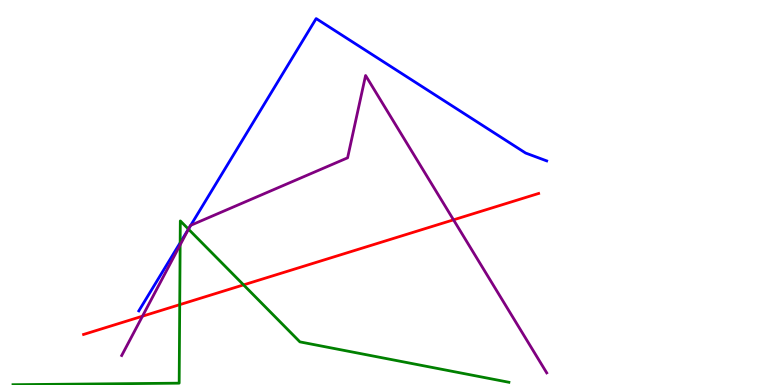[{'lines': ['blue', 'red'], 'intersections': []}, {'lines': ['green', 'red'], 'intersections': [{'x': 2.32, 'y': 2.09}, {'x': 3.14, 'y': 2.6}]}, {'lines': ['purple', 'red'], 'intersections': [{'x': 1.84, 'y': 1.79}, {'x': 5.85, 'y': 4.29}]}, {'lines': ['blue', 'green'], 'intersections': [{'x': 2.32, 'y': 3.69}, {'x': 2.43, 'y': 4.05}]}, {'lines': ['blue', 'purple'], 'intersections': [{'x': 2.44, 'y': 4.07}, {'x': 2.46, 'y': 4.15}]}, {'lines': ['green', 'purple'], 'intersections': [{'x': 2.32, 'y': 3.64}, {'x': 2.43, 'y': 4.05}]}]